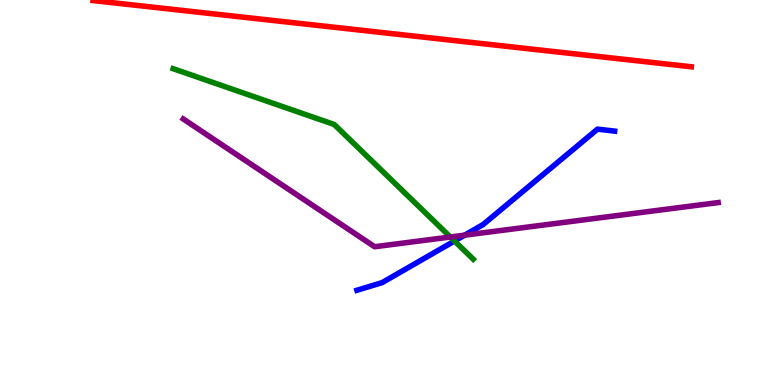[{'lines': ['blue', 'red'], 'intersections': []}, {'lines': ['green', 'red'], 'intersections': []}, {'lines': ['purple', 'red'], 'intersections': []}, {'lines': ['blue', 'green'], 'intersections': [{'x': 5.86, 'y': 3.74}]}, {'lines': ['blue', 'purple'], 'intersections': [{'x': 6.0, 'y': 3.89}]}, {'lines': ['green', 'purple'], 'intersections': [{'x': 5.81, 'y': 3.84}]}]